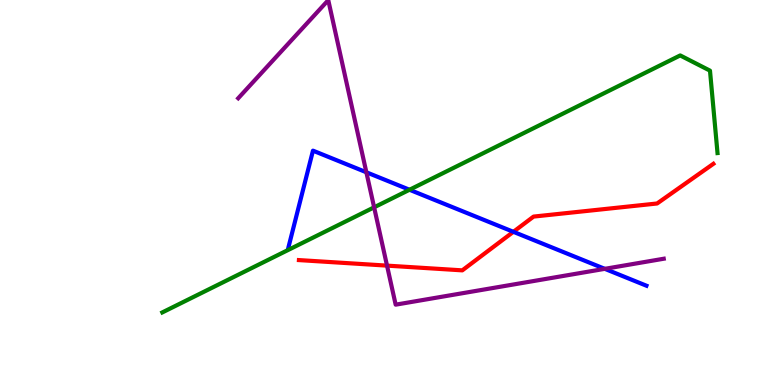[{'lines': ['blue', 'red'], 'intersections': [{'x': 6.62, 'y': 3.98}]}, {'lines': ['green', 'red'], 'intersections': []}, {'lines': ['purple', 'red'], 'intersections': [{'x': 4.99, 'y': 3.1}]}, {'lines': ['blue', 'green'], 'intersections': [{'x': 5.28, 'y': 5.07}]}, {'lines': ['blue', 'purple'], 'intersections': [{'x': 4.73, 'y': 5.53}, {'x': 7.8, 'y': 3.02}]}, {'lines': ['green', 'purple'], 'intersections': [{'x': 4.83, 'y': 4.62}]}]